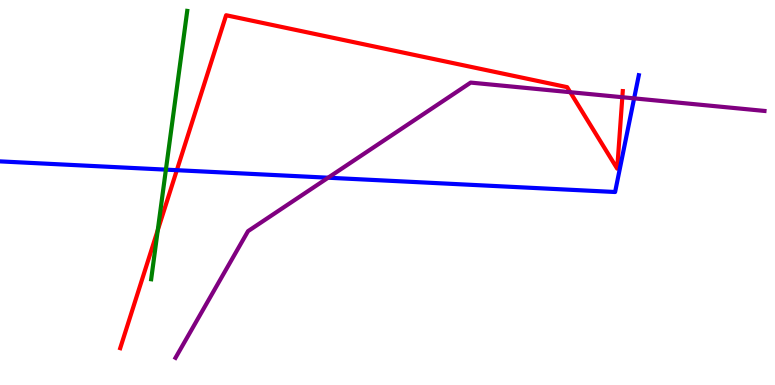[{'lines': ['blue', 'red'], 'intersections': [{'x': 2.28, 'y': 5.58}]}, {'lines': ['green', 'red'], 'intersections': [{'x': 2.04, 'y': 4.02}]}, {'lines': ['purple', 'red'], 'intersections': [{'x': 7.36, 'y': 7.61}, {'x': 8.03, 'y': 7.47}]}, {'lines': ['blue', 'green'], 'intersections': [{'x': 2.14, 'y': 5.59}]}, {'lines': ['blue', 'purple'], 'intersections': [{'x': 4.23, 'y': 5.38}, {'x': 8.18, 'y': 7.45}]}, {'lines': ['green', 'purple'], 'intersections': []}]